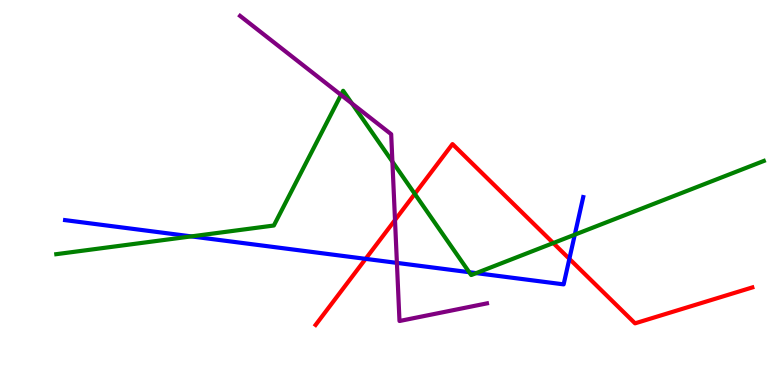[{'lines': ['blue', 'red'], 'intersections': [{'x': 4.72, 'y': 3.28}, {'x': 7.35, 'y': 3.28}]}, {'lines': ['green', 'red'], 'intersections': [{'x': 5.35, 'y': 4.96}, {'x': 7.14, 'y': 3.69}]}, {'lines': ['purple', 'red'], 'intersections': [{'x': 5.1, 'y': 4.28}]}, {'lines': ['blue', 'green'], 'intersections': [{'x': 2.47, 'y': 3.86}, {'x': 6.05, 'y': 2.93}, {'x': 6.14, 'y': 2.91}, {'x': 7.42, 'y': 3.9}]}, {'lines': ['blue', 'purple'], 'intersections': [{'x': 5.12, 'y': 3.17}]}, {'lines': ['green', 'purple'], 'intersections': [{'x': 4.4, 'y': 7.53}, {'x': 4.54, 'y': 7.31}, {'x': 5.06, 'y': 5.8}]}]